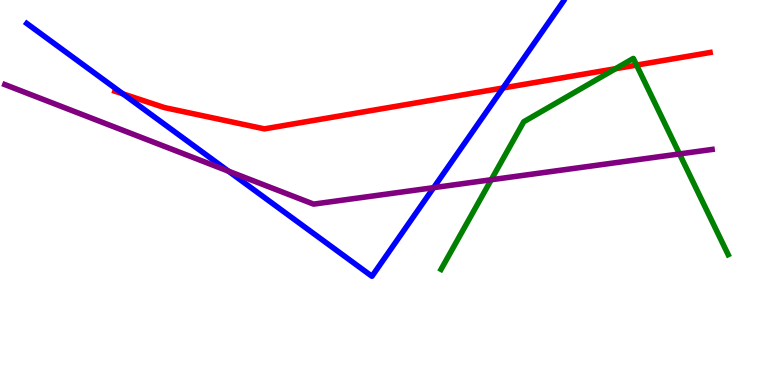[{'lines': ['blue', 'red'], 'intersections': [{'x': 1.59, 'y': 7.56}, {'x': 6.49, 'y': 7.71}]}, {'lines': ['green', 'red'], 'intersections': [{'x': 7.94, 'y': 8.22}, {'x': 8.21, 'y': 8.31}]}, {'lines': ['purple', 'red'], 'intersections': []}, {'lines': ['blue', 'green'], 'intersections': []}, {'lines': ['blue', 'purple'], 'intersections': [{'x': 2.95, 'y': 5.55}, {'x': 5.6, 'y': 5.13}]}, {'lines': ['green', 'purple'], 'intersections': [{'x': 6.34, 'y': 5.33}, {'x': 8.77, 'y': 6.0}]}]